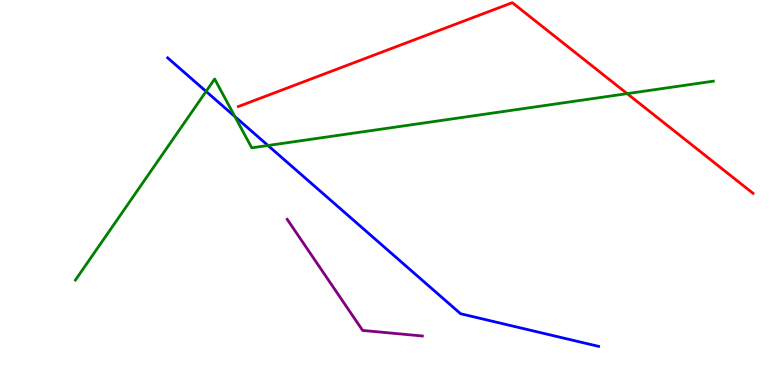[{'lines': ['blue', 'red'], 'intersections': []}, {'lines': ['green', 'red'], 'intersections': [{'x': 8.09, 'y': 7.57}]}, {'lines': ['purple', 'red'], 'intersections': []}, {'lines': ['blue', 'green'], 'intersections': [{'x': 2.66, 'y': 7.63}, {'x': 3.03, 'y': 6.97}, {'x': 3.46, 'y': 6.22}]}, {'lines': ['blue', 'purple'], 'intersections': []}, {'lines': ['green', 'purple'], 'intersections': []}]